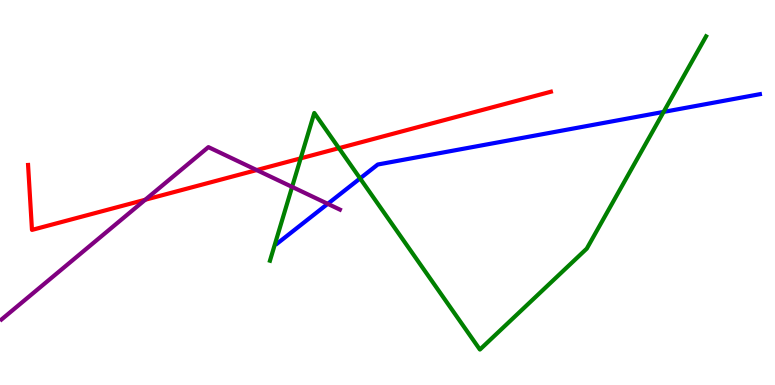[{'lines': ['blue', 'red'], 'intersections': []}, {'lines': ['green', 'red'], 'intersections': [{'x': 3.88, 'y': 5.89}, {'x': 4.37, 'y': 6.15}]}, {'lines': ['purple', 'red'], 'intersections': [{'x': 1.87, 'y': 4.81}, {'x': 3.31, 'y': 5.58}]}, {'lines': ['blue', 'green'], 'intersections': [{'x': 4.65, 'y': 5.37}, {'x': 8.56, 'y': 7.09}]}, {'lines': ['blue', 'purple'], 'intersections': [{'x': 4.23, 'y': 4.71}]}, {'lines': ['green', 'purple'], 'intersections': [{'x': 3.77, 'y': 5.15}]}]